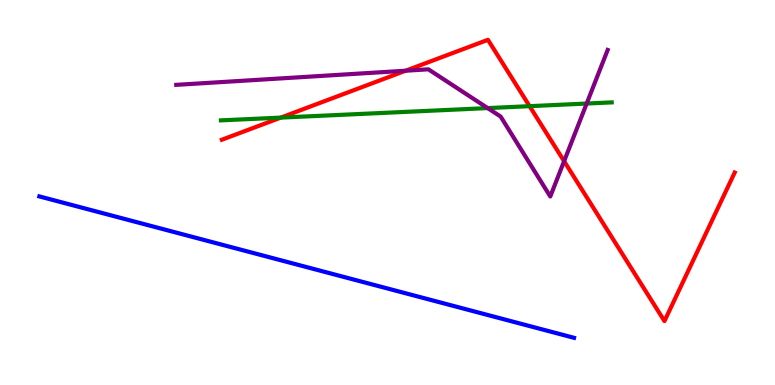[{'lines': ['blue', 'red'], 'intersections': []}, {'lines': ['green', 'red'], 'intersections': [{'x': 3.62, 'y': 6.95}, {'x': 6.83, 'y': 7.24}]}, {'lines': ['purple', 'red'], 'intersections': [{'x': 5.23, 'y': 8.16}, {'x': 7.28, 'y': 5.81}]}, {'lines': ['blue', 'green'], 'intersections': []}, {'lines': ['blue', 'purple'], 'intersections': []}, {'lines': ['green', 'purple'], 'intersections': [{'x': 6.29, 'y': 7.19}, {'x': 7.57, 'y': 7.31}]}]